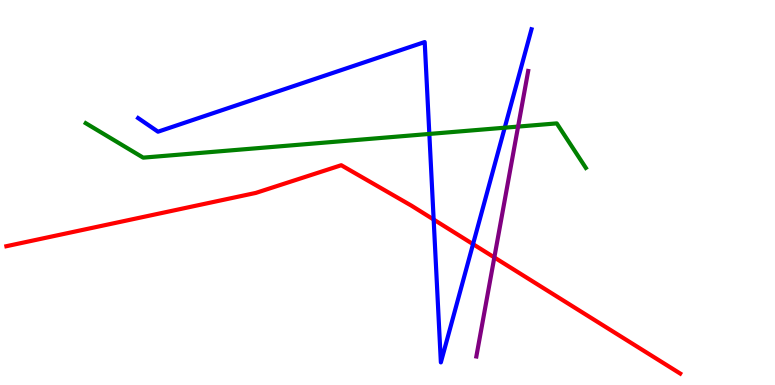[{'lines': ['blue', 'red'], 'intersections': [{'x': 5.6, 'y': 4.3}, {'x': 6.1, 'y': 3.66}]}, {'lines': ['green', 'red'], 'intersections': []}, {'lines': ['purple', 'red'], 'intersections': [{'x': 6.38, 'y': 3.31}]}, {'lines': ['blue', 'green'], 'intersections': [{'x': 5.54, 'y': 6.52}, {'x': 6.51, 'y': 6.68}]}, {'lines': ['blue', 'purple'], 'intersections': []}, {'lines': ['green', 'purple'], 'intersections': [{'x': 6.69, 'y': 6.71}]}]